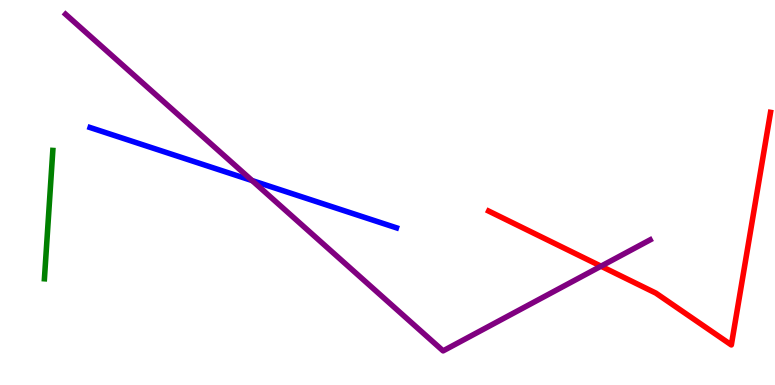[{'lines': ['blue', 'red'], 'intersections': []}, {'lines': ['green', 'red'], 'intersections': []}, {'lines': ['purple', 'red'], 'intersections': [{'x': 7.75, 'y': 3.09}]}, {'lines': ['blue', 'green'], 'intersections': []}, {'lines': ['blue', 'purple'], 'intersections': [{'x': 3.25, 'y': 5.31}]}, {'lines': ['green', 'purple'], 'intersections': []}]